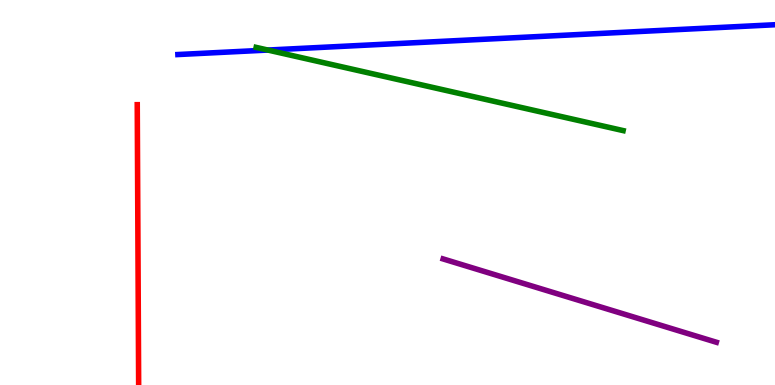[{'lines': ['blue', 'red'], 'intersections': []}, {'lines': ['green', 'red'], 'intersections': []}, {'lines': ['purple', 'red'], 'intersections': []}, {'lines': ['blue', 'green'], 'intersections': [{'x': 3.46, 'y': 8.7}]}, {'lines': ['blue', 'purple'], 'intersections': []}, {'lines': ['green', 'purple'], 'intersections': []}]